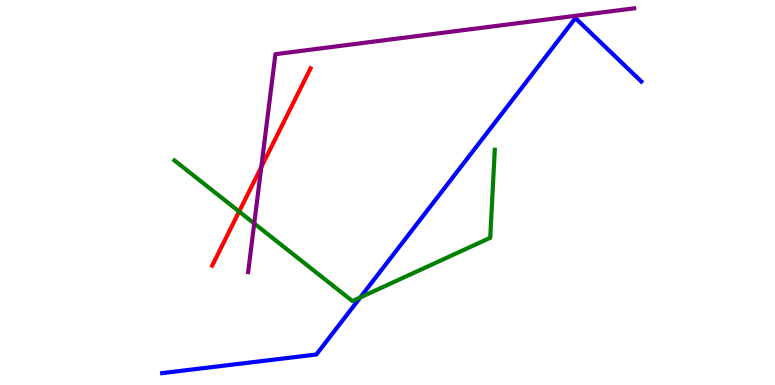[{'lines': ['blue', 'red'], 'intersections': []}, {'lines': ['green', 'red'], 'intersections': [{'x': 3.09, 'y': 4.51}]}, {'lines': ['purple', 'red'], 'intersections': [{'x': 3.37, 'y': 5.66}]}, {'lines': ['blue', 'green'], 'intersections': [{'x': 4.65, 'y': 2.27}]}, {'lines': ['blue', 'purple'], 'intersections': []}, {'lines': ['green', 'purple'], 'intersections': [{'x': 3.28, 'y': 4.2}]}]